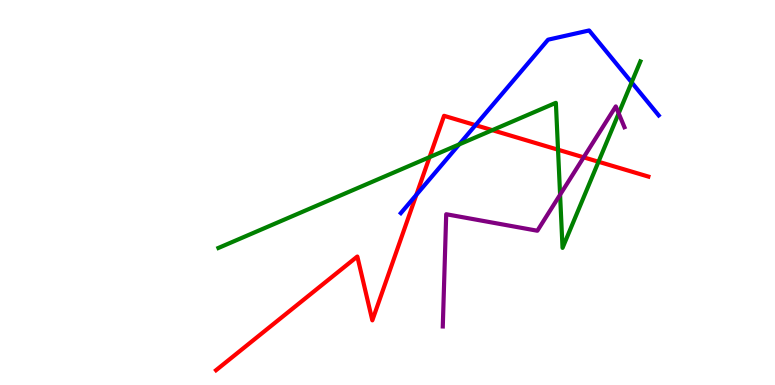[{'lines': ['blue', 'red'], 'intersections': [{'x': 5.37, 'y': 4.94}, {'x': 6.14, 'y': 6.75}]}, {'lines': ['green', 'red'], 'intersections': [{'x': 5.54, 'y': 5.92}, {'x': 6.35, 'y': 6.62}, {'x': 7.2, 'y': 6.11}, {'x': 7.72, 'y': 5.8}]}, {'lines': ['purple', 'red'], 'intersections': [{'x': 7.53, 'y': 5.91}]}, {'lines': ['blue', 'green'], 'intersections': [{'x': 5.92, 'y': 6.25}, {'x': 8.15, 'y': 7.86}]}, {'lines': ['blue', 'purple'], 'intersections': []}, {'lines': ['green', 'purple'], 'intersections': [{'x': 7.23, 'y': 4.94}, {'x': 7.98, 'y': 7.06}]}]